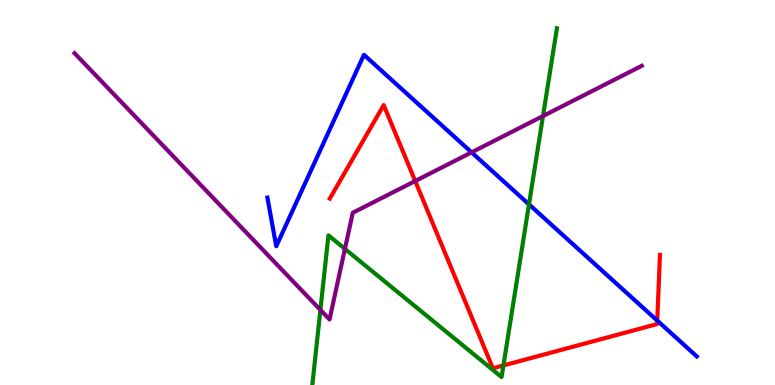[{'lines': ['blue', 'red'], 'intersections': [{'x': 8.48, 'y': 1.67}]}, {'lines': ['green', 'red'], 'intersections': [{'x': 6.5, 'y': 0.508}]}, {'lines': ['purple', 'red'], 'intersections': [{'x': 5.36, 'y': 5.3}]}, {'lines': ['blue', 'green'], 'intersections': [{'x': 6.83, 'y': 4.69}]}, {'lines': ['blue', 'purple'], 'intersections': [{'x': 6.08, 'y': 6.04}]}, {'lines': ['green', 'purple'], 'intersections': [{'x': 4.13, 'y': 1.95}, {'x': 4.45, 'y': 3.54}, {'x': 7.01, 'y': 6.99}]}]